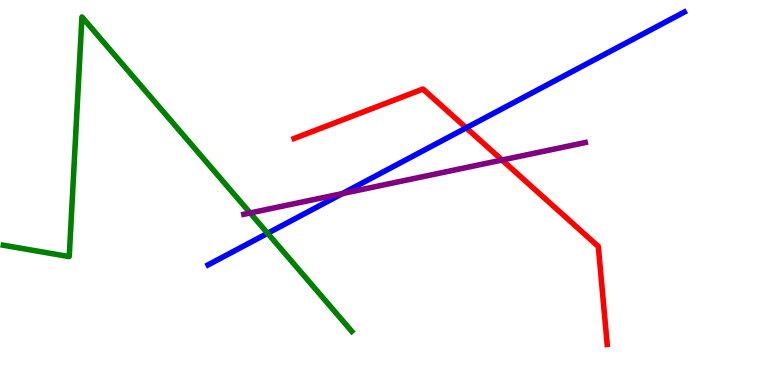[{'lines': ['blue', 'red'], 'intersections': [{'x': 6.02, 'y': 6.68}]}, {'lines': ['green', 'red'], 'intersections': []}, {'lines': ['purple', 'red'], 'intersections': [{'x': 6.48, 'y': 5.84}]}, {'lines': ['blue', 'green'], 'intersections': [{'x': 3.45, 'y': 3.94}]}, {'lines': ['blue', 'purple'], 'intersections': [{'x': 4.42, 'y': 4.97}]}, {'lines': ['green', 'purple'], 'intersections': [{'x': 3.23, 'y': 4.47}]}]